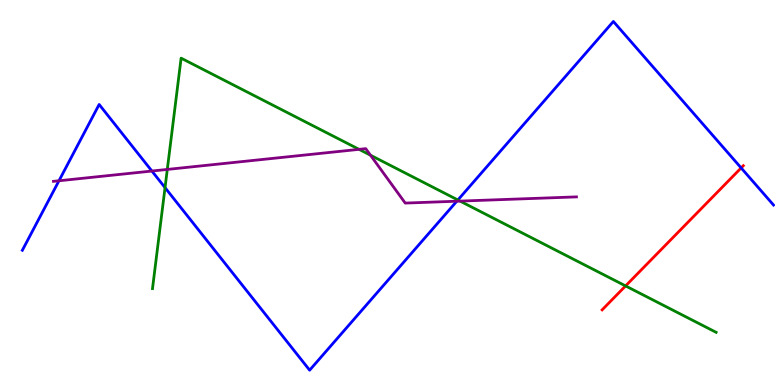[{'lines': ['blue', 'red'], 'intersections': [{'x': 9.56, 'y': 5.64}]}, {'lines': ['green', 'red'], 'intersections': [{'x': 8.07, 'y': 2.57}]}, {'lines': ['purple', 'red'], 'intersections': []}, {'lines': ['blue', 'green'], 'intersections': [{'x': 2.13, 'y': 5.13}, {'x': 5.91, 'y': 4.81}]}, {'lines': ['blue', 'purple'], 'intersections': [{'x': 0.761, 'y': 5.3}, {'x': 1.96, 'y': 5.56}, {'x': 5.89, 'y': 4.77}]}, {'lines': ['green', 'purple'], 'intersections': [{'x': 2.16, 'y': 5.6}, {'x': 4.63, 'y': 6.12}, {'x': 4.78, 'y': 5.97}, {'x': 5.94, 'y': 4.78}]}]